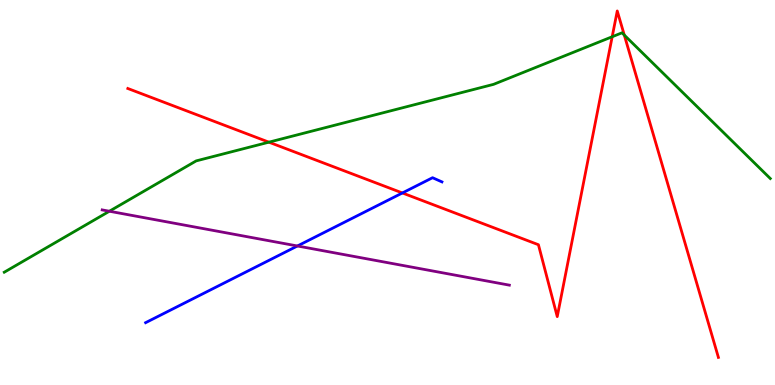[{'lines': ['blue', 'red'], 'intersections': [{'x': 5.19, 'y': 4.99}]}, {'lines': ['green', 'red'], 'intersections': [{'x': 3.47, 'y': 6.31}, {'x': 7.9, 'y': 9.05}, {'x': 8.06, 'y': 9.09}]}, {'lines': ['purple', 'red'], 'intersections': []}, {'lines': ['blue', 'green'], 'intersections': []}, {'lines': ['blue', 'purple'], 'intersections': [{'x': 3.84, 'y': 3.61}]}, {'lines': ['green', 'purple'], 'intersections': [{'x': 1.41, 'y': 4.51}]}]